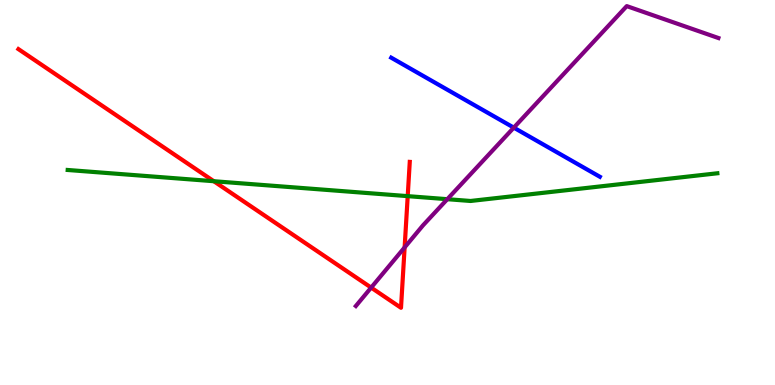[{'lines': ['blue', 'red'], 'intersections': []}, {'lines': ['green', 'red'], 'intersections': [{'x': 2.76, 'y': 5.29}, {'x': 5.26, 'y': 4.91}]}, {'lines': ['purple', 'red'], 'intersections': [{'x': 4.79, 'y': 2.53}, {'x': 5.22, 'y': 3.57}]}, {'lines': ['blue', 'green'], 'intersections': []}, {'lines': ['blue', 'purple'], 'intersections': [{'x': 6.63, 'y': 6.68}]}, {'lines': ['green', 'purple'], 'intersections': [{'x': 5.77, 'y': 4.83}]}]